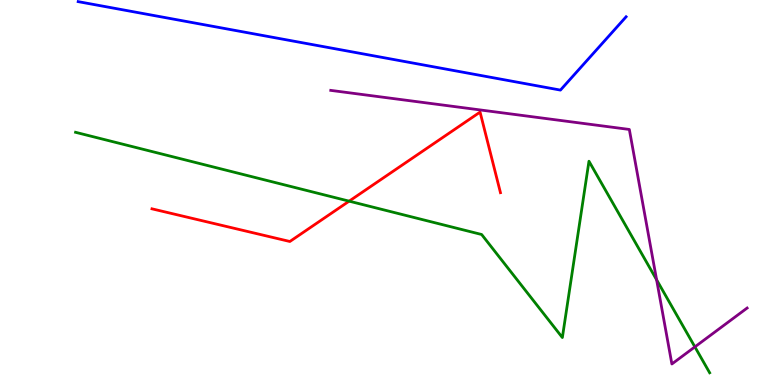[{'lines': ['blue', 'red'], 'intersections': []}, {'lines': ['green', 'red'], 'intersections': [{'x': 4.51, 'y': 4.78}]}, {'lines': ['purple', 'red'], 'intersections': []}, {'lines': ['blue', 'green'], 'intersections': []}, {'lines': ['blue', 'purple'], 'intersections': []}, {'lines': ['green', 'purple'], 'intersections': [{'x': 8.47, 'y': 2.73}, {'x': 8.97, 'y': 0.99}]}]